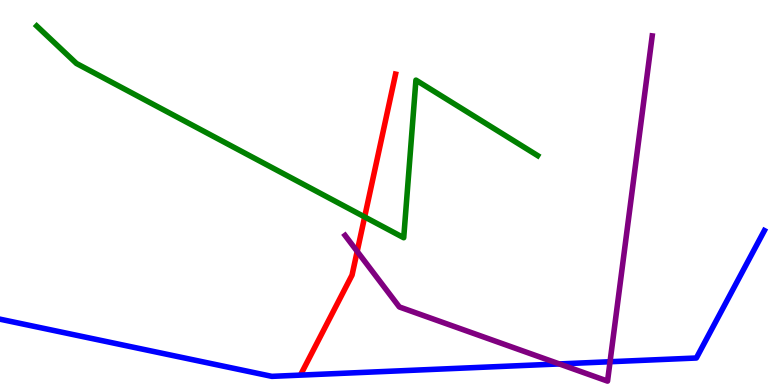[{'lines': ['blue', 'red'], 'intersections': []}, {'lines': ['green', 'red'], 'intersections': [{'x': 4.71, 'y': 4.37}]}, {'lines': ['purple', 'red'], 'intersections': [{'x': 4.61, 'y': 3.47}]}, {'lines': ['blue', 'green'], 'intersections': []}, {'lines': ['blue', 'purple'], 'intersections': [{'x': 7.22, 'y': 0.547}, {'x': 7.87, 'y': 0.604}]}, {'lines': ['green', 'purple'], 'intersections': []}]